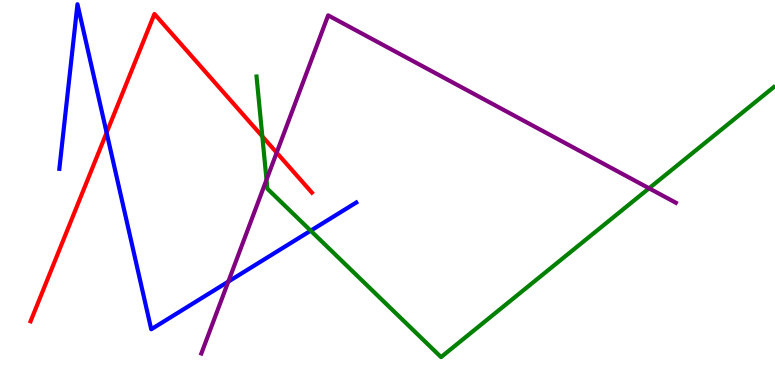[{'lines': ['blue', 'red'], 'intersections': [{'x': 1.38, 'y': 6.55}]}, {'lines': ['green', 'red'], 'intersections': [{'x': 3.38, 'y': 6.46}]}, {'lines': ['purple', 'red'], 'intersections': [{'x': 3.57, 'y': 6.04}]}, {'lines': ['blue', 'green'], 'intersections': [{'x': 4.01, 'y': 4.01}]}, {'lines': ['blue', 'purple'], 'intersections': [{'x': 2.95, 'y': 2.69}]}, {'lines': ['green', 'purple'], 'intersections': [{'x': 3.44, 'y': 5.33}, {'x': 8.37, 'y': 5.11}]}]